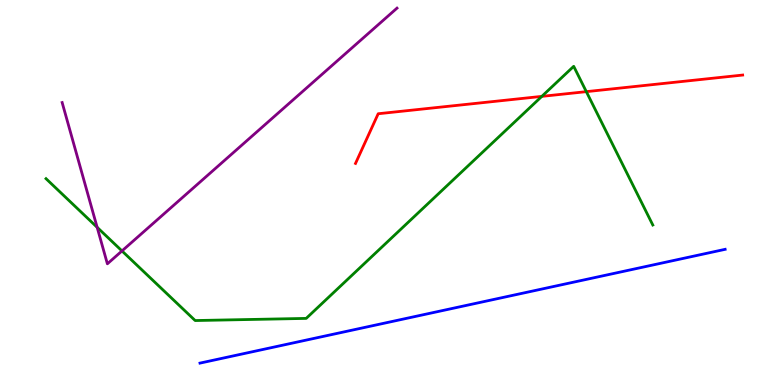[{'lines': ['blue', 'red'], 'intersections': []}, {'lines': ['green', 'red'], 'intersections': [{'x': 6.99, 'y': 7.5}, {'x': 7.57, 'y': 7.62}]}, {'lines': ['purple', 'red'], 'intersections': []}, {'lines': ['blue', 'green'], 'intersections': []}, {'lines': ['blue', 'purple'], 'intersections': []}, {'lines': ['green', 'purple'], 'intersections': [{'x': 1.25, 'y': 4.1}, {'x': 1.57, 'y': 3.48}]}]